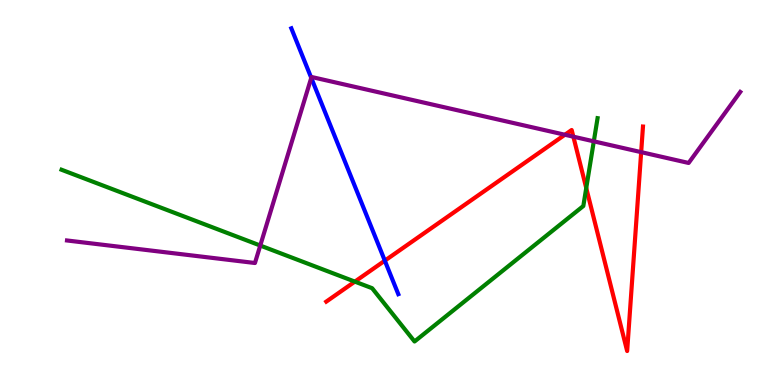[{'lines': ['blue', 'red'], 'intersections': [{'x': 4.97, 'y': 3.23}]}, {'lines': ['green', 'red'], 'intersections': [{'x': 4.58, 'y': 2.69}, {'x': 7.56, 'y': 5.12}]}, {'lines': ['purple', 'red'], 'intersections': [{'x': 7.29, 'y': 6.5}, {'x': 7.4, 'y': 6.45}, {'x': 8.27, 'y': 6.05}]}, {'lines': ['blue', 'green'], 'intersections': []}, {'lines': ['blue', 'purple'], 'intersections': [{'x': 4.02, 'y': 7.98}]}, {'lines': ['green', 'purple'], 'intersections': [{'x': 3.36, 'y': 3.62}, {'x': 7.66, 'y': 6.33}]}]